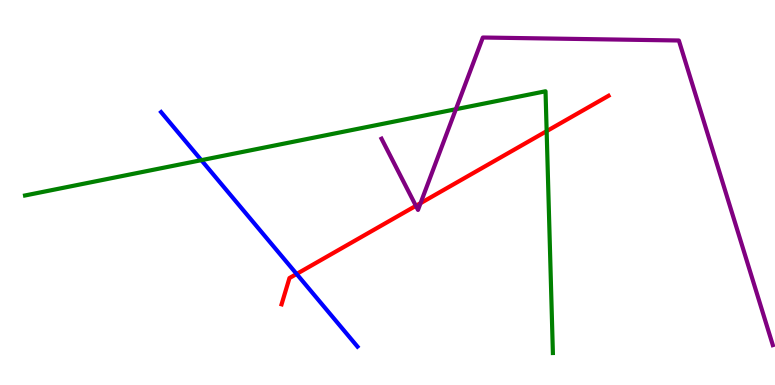[{'lines': ['blue', 'red'], 'intersections': [{'x': 3.83, 'y': 2.88}]}, {'lines': ['green', 'red'], 'intersections': [{'x': 7.05, 'y': 6.59}]}, {'lines': ['purple', 'red'], 'intersections': [{'x': 5.37, 'y': 4.65}, {'x': 5.43, 'y': 4.72}]}, {'lines': ['blue', 'green'], 'intersections': [{'x': 2.6, 'y': 5.84}]}, {'lines': ['blue', 'purple'], 'intersections': []}, {'lines': ['green', 'purple'], 'intersections': [{'x': 5.88, 'y': 7.16}]}]